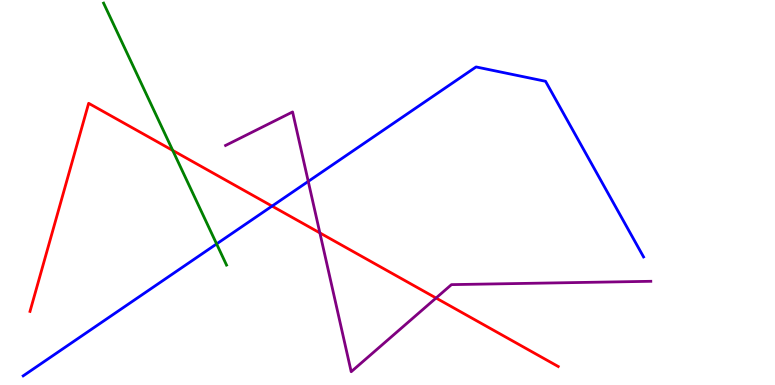[{'lines': ['blue', 'red'], 'intersections': [{'x': 3.51, 'y': 4.65}]}, {'lines': ['green', 'red'], 'intersections': [{'x': 2.23, 'y': 6.09}]}, {'lines': ['purple', 'red'], 'intersections': [{'x': 4.13, 'y': 3.95}, {'x': 5.63, 'y': 2.26}]}, {'lines': ['blue', 'green'], 'intersections': [{'x': 2.79, 'y': 3.66}]}, {'lines': ['blue', 'purple'], 'intersections': [{'x': 3.98, 'y': 5.29}]}, {'lines': ['green', 'purple'], 'intersections': []}]